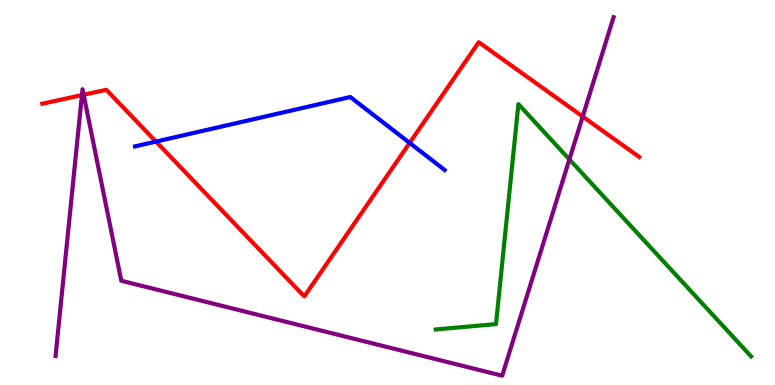[{'lines': ['blue', 'red'], 'intersections': [{'x': 2.01, 'y': 6.32}, {'x': 5.29, 'y': 6.29}]}, {'lines': ['green', 'red'], 'intersections': []}, {'lines': ['purple', 'red'], 'intersections': [{'x': 1.06, 'y': 7.53}, {'x': 1.08, 'y': 7.54}, {'x': 7.52, 'y': 6.97}]}, {'lines': ['blue', 'green'], 'intersections': []}, {'lines': ['blue', 'purple'], 'intersections': []}, {'lines': ['green', 'purple'], 'intersections': [{'x': 7.35, 'y': 5.86}]}]